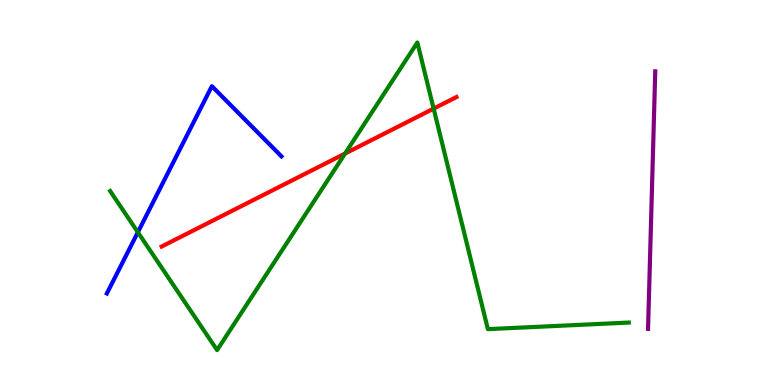[{'lines': ['blue', 'red'], 'intersections': []}, {'lines': ['green', 'red'], 'intersections': [{'x': 4.45, 'y': 6.01}, {'x': 5.6, 'y': 7.18}]}, {'lines': ['purple', 'red'], 'intersections': []}, {'lines': ['blue', 'green'], 'intersections': [{'x': 1.78, 'y': 3.97}]}, {'lines': ['blue', 'purple'], 'intersections': []}, {'lines': ['green', 'purple'], 'intersections': []}]